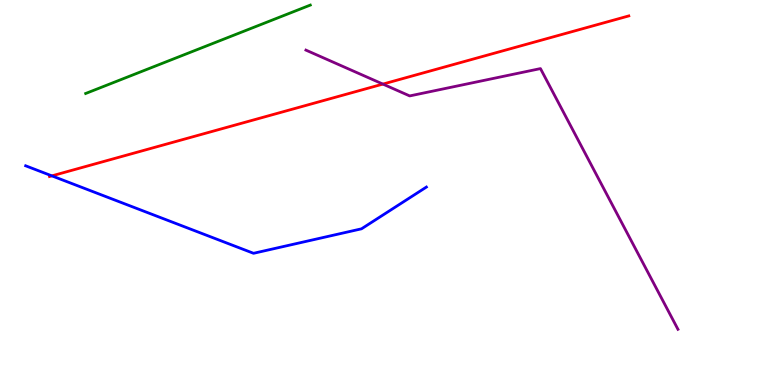[{'lines': ['blue', 'red'], 'intersections': [{'x': 0.669, 'y': 5.43}]}, {'lines': ['green', 'red'], 'intersections': []}, {'lines': ['purple', 'red'], 'intersections': [{'x': 4.94, 'y': 7.82}]}, {'lines': ['blue', 'green'], 'intersections': []}, {'lines': ['blue', 'purple'], 'intersections': []}, {'lines': ['green', 'purple'], 'intersections': []}]